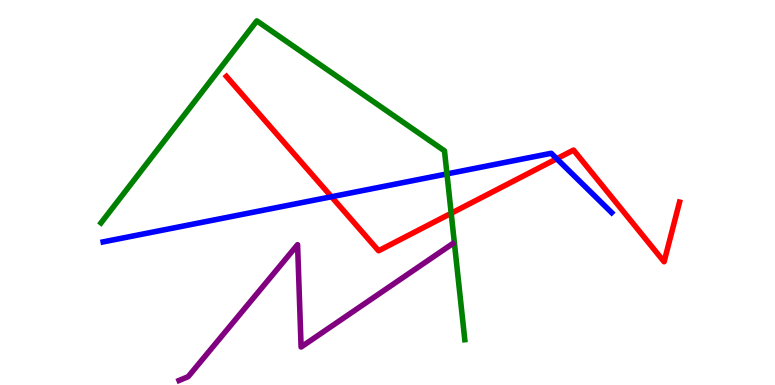[{'lines': ['blue', 'red'], 'intersections': [{'x': 4.28, 'y': 4.89}, {'x': 7.18, 'y': 5.88}]}, {'lines': ['green', 'red'], 'intersections': [{'x': 5.82, 'y': 4.46}]}, {'lines': ['purple', 'red'], 'intersections': []}, {'lines': ['blue', 'green'], 'intersections': [{'x': 5.77, 'y': 5.48}]}, {'lines': ['blue', 'purple'], 'intersections': []}, {'lines': ['green', 'purple'], 'intersections': []}]